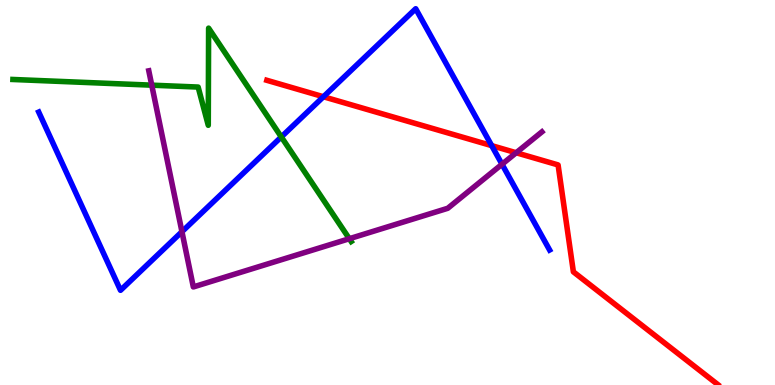[{'lines': ['blue', 'red'], 'intersections': [{'x': 4.17, 'y': 7.49}, {'x': 6.34, 'y': 6.22}]}, {'lines': ['green', 'red'], 'intersections': []}, {'lines': ['purple', 'red'], 'intersections': [{'x': 6.66, 'y': 6.03}]}, {'lines': ['blue', 'green'], 'intersections': [{'x': 3.63, 'y': 6.44}]}, {'lines': ['blue', 'purple'], 'intersections': [{'x': 2.35, 'y': 3.98}, {'x': 6.48, 'y': 5.73}]}, {'lines': ['green', 'purple'], 'intersections': [{'x': 1.96, 'y': 7.79}, {'x': 4.51, 'y': 3.8}]}]